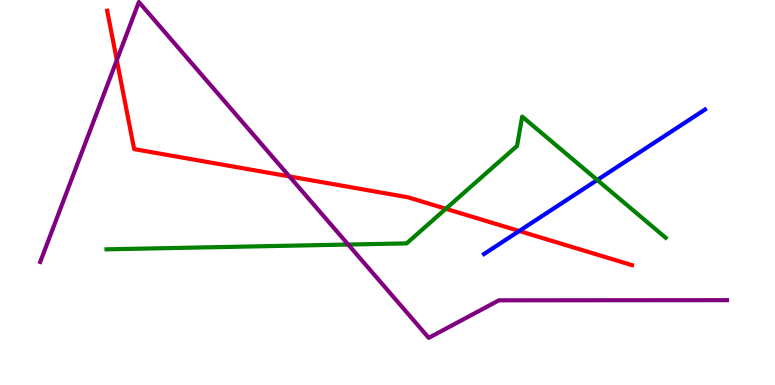[{'lines': ['blue', 'red'], 'intersections': [{'x': 6.7, 'y': 4.0}]}, {'lines': ['green', 'red'], 'intersections': [{'x': 5.75, 'y': 4.58}]}, {'lines': ['purple', 'red'], 'intersections': [{'x': 1.51, 'y': 8.44}, {'x': 3.73, 'y': 5.42}]}, {'lines': ['blue', 'green'], 'intersections': [{'x': 7.71, 'y': 5.33}]}, {'lines': ['blue', 'purple'], 'intersections': []}, {'lines': ['green', 'purple'], 'intersections': [{'x': 4.49, 'y': 3.65}]}]